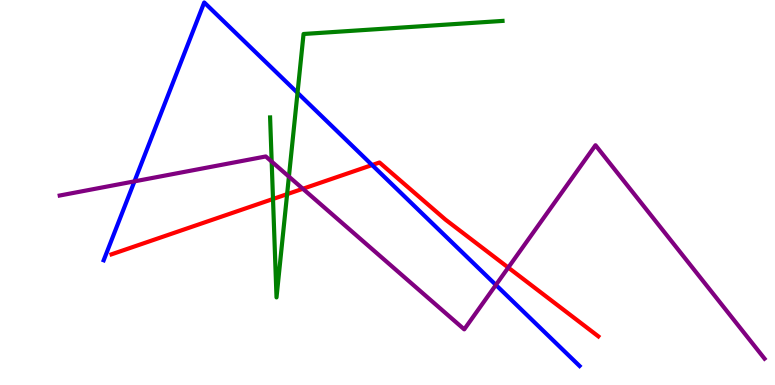[{'lines': ['blue', 'red'], 'intersections': [{'x': 4.8, 'y': 5.71}]}, {'lines': ['green', 'red'], 'intersections': [{'x': 3.52, 'y': 4.83}, {'x': 3.7, 'y': 4.96}]}, {'lines': ['purple', 'red'], 'intersections': [{'x': 3.91, 'y': 5.1}, {'x': 6.56, 'y': 3.05}]}, {'lines': ['blue', 'green'], 'intersections': [{'x': 3.84, 'y': 7.59}]}, {'lines': ['blue', 'purple'], 'intersections': [{'x': 1.73, 'y': 5.29}, {'x': 6.4, 'y': 2.6}]}, {'lines': ['green', 'purple'], 'intersections': [{'x': 3.51, 'y': 5.8}, {'x': 3.73, 'y': 5.41}]}]